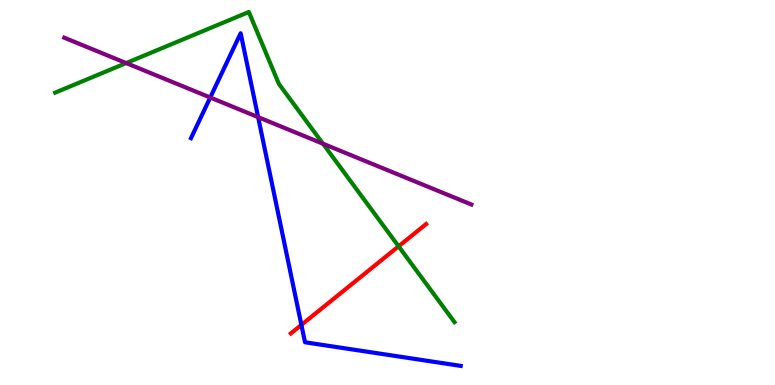[{'lines': ['blue', 'red'], 'intersections': [{'x': 3.89, 'y': 1.56}]}, {'lines': ['green', 'red'], 'intersections': [{'x': 5.14, 'y': 3.6}]}, {'lines': ['purple', 'red'], 'intersections': []}, {'lines': ['blue', 'green'], 'intersections': []}, {'lines': ['blue', 'purple'], 'intersections': [{'x': 2.71, 'y': 7.47}, {'x': 3.33, 'y': 6.96}]}, {'lines': ['green', 'purple'], 'intersections': [{'x': 1.63, 'y': 8.36}, {'x': 4.17, 'y': 6.27}]}]